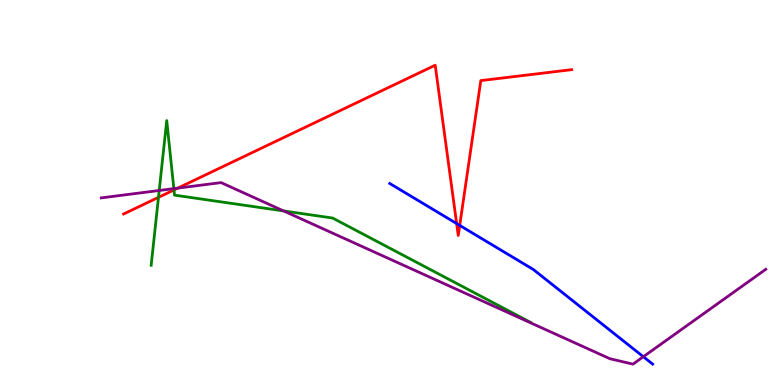[{'lines': ['blue', 'red'], 'intersections': [{'x': 5.89, 'y': 4.19}, {'x': 5.93, 'y': 4.15}]}, {'lines': ['green', 'red'], 'intersections': [{'x': 2.04, 'y': 4.87}, {'x': 2.24, 'y': 5.07}]}, {'lines': ['purple', 'red'], 'intersections': [{'x': 2.29, 'y': 5.11}]}, {'lines': ['blue', 'green'], 'intersections': []}, {'lines': ['blue', 'purple'], 'intersections': [{'x': 8.3, 'y': 0.734}]}, {'lines': ['green', 'purple'], 'intersections': [{'x': 2.05, 'y': 5.05}, {'x': 2.24, 'y': 5.1}, {'x': 3.66, 'y': 4.52}]}]